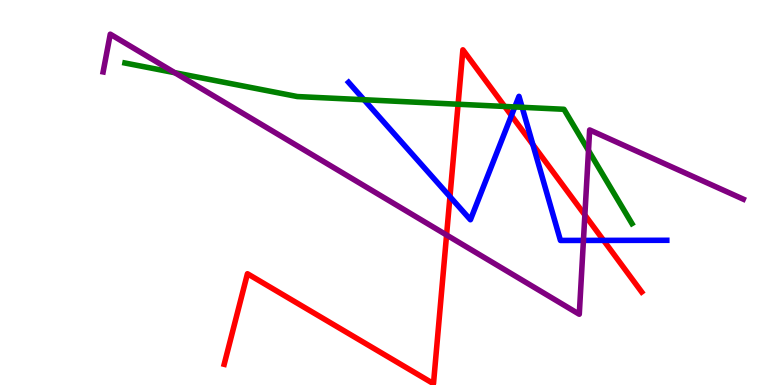[{'lines': ['blue', 'red'], 'intersections': [{'x': 5.81, 'y': 4.89}, {'x': 6.6, 'y': 7.0}, {'x': 6.88, 'y': 6.24}, {'x': 7.79, 'y': 3.76}]}, {'lines': ['green', 'red'], 'intersections': [{'x': 5.91, 'y': 7.29}, {'x': 6.51, 'y': 7.23}]}, {'lines': ['purple', 'red'], 'intersections': [{'x': 5.76, 'y': 3.9}, {'x': 7.55, 'y': 4.41}]}, {'lines': ['blue', 'green'], 'intersections': [{'x': 4.7, 'y': 7.41}, {'x': 6.64, 'y': 7.22}, {'x': 6.74, 'y': 7.21}]}, {'lines': ['blue', 'purple'], 'intersections': [{'x': 7.53, 'y': 3.76}]}, {'lines': ['green', 'purple'], 'intersections': [{'x': 2.26, 'y': 8.11}, {'x': 7.59, 'y': 6.09}]}]